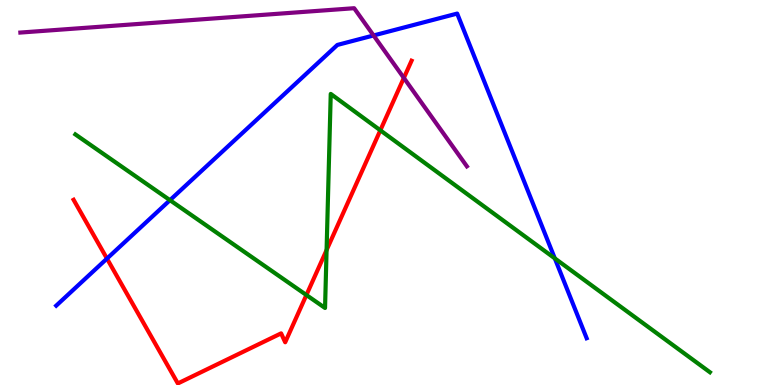[{'lines': ['blue', 'red'], 'intersections': [{'x': 1.38, 'y': 3.28}]}, {'lines': ['green', 'red'], 'intersections': [{'x': 3.95, 'y': 2.34}, {'x': 4.21, 'y': 3.5}, {'x': 4.91, 'y': 6.62}]}, {'lines': ['purple', 'red'], 'intersections': [{'x': 5.21, 'y': 7.98}]}, {'lines': ['blue', 'green'], 'intersections': [{'x': 2.19, 'y': 4.8}, {'x': 7.16, 'y': 3.29}]}, {'lines': ['blue', 'purple'], 'intersections': [{'x': 4.82, 'y': 9.08}]}, {'lines': ['green', 'purple'], 'intersections': []}]